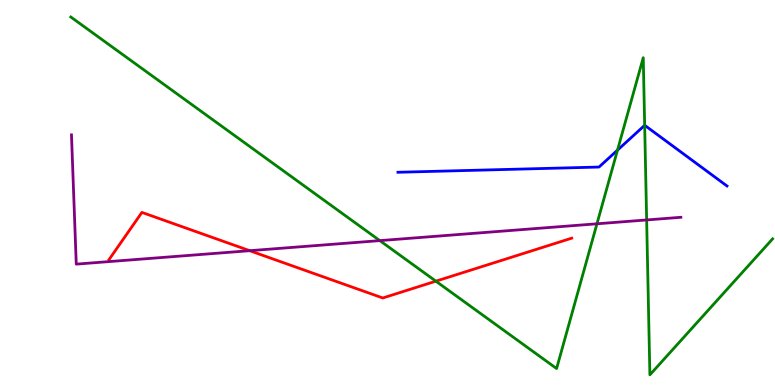[{'lines': ['blue', 'red'], 'intersections': []}, {'lines': ['green', 'red'], 'intersections': [{'x': 5.62, 'y': 2.7}]}, {'lines': ['purple', 'red'], 'intersections': [{'x': 3.22, 'y': 3.49}]}, {'lines': ['blue', 'green'], 'intersections': [{'x': 7.97, 'y': 6.1}, {'x': 8.32, 'y': 6.75}]}, {'lines': ['blue', 'purple'], 'intersections': []}, {'lines': ['green', 'purple'], 'intersections': [{'x': 4.9, 'y': 3.75}, {'x': 7.7, 'y': 4.19}, {'x': 8.34, 'y': 4.29}]}]